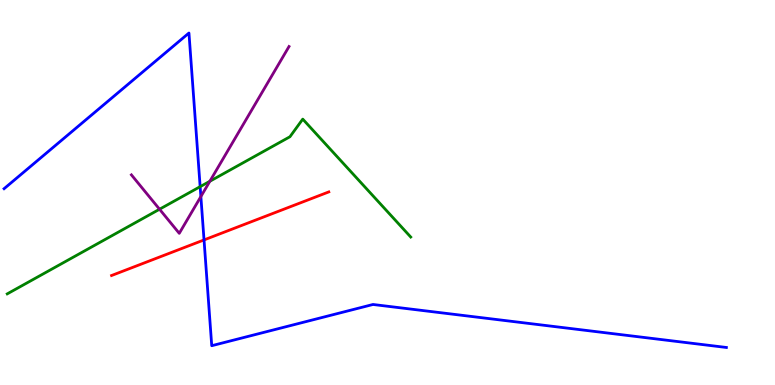[{'lines': ['blue', 'red'], 'intersections': [{'x': 2.63, 'y': 3.77}]}, {'lines': ['green', 'red'], 'intersections': []}, {'lines': ['purple', 'red'], 'intersections': []}, {'lines': ['blue', 'green'], 'intersections': [{'x': 2.58, 'y': 5.15}]}, {'lines': ['blue', 'purple'], 'intersections': [{'x': 2.59, 'y': 4.89}]}, {'lines': ['green', 'purple'], 'intersections': [{'x': 2.06, 'y': 4.57}, {'x': 2.71, 'y': 5.29}]}]